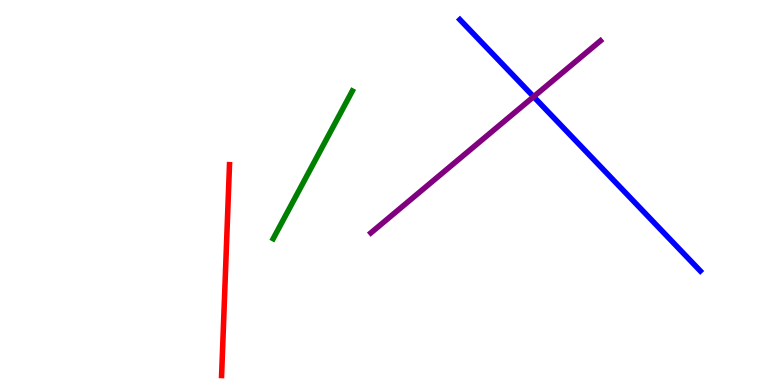[{'lines': ['blue', 'red'], 'intersections': []}, {'lines': ['green', 'red'], 'intersections': []}, {'lines': ['purple', 'red'], 'intersections': []}, {'lines': ['blue', 'green'], 'intersections': []}, {'lines': ['blue', 'purple'], 'intersections': [{'x': 6.89, 'y': 7.49}]}, {'lines': ['green', 'purple'], 'intersections': []}]